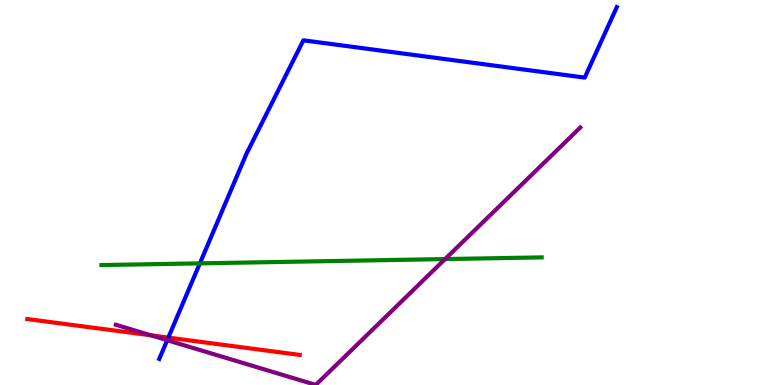[{'lines': ['blue', 'red'], 'intersections': [{'x': 2.17, 'y': 1.23}]}, {'lines': ['green', 'red'], 'intersections': []}, {'lines': ['purple', 'red'], 'intersections': [{'x': 1.95, 'y': 1.29}]}, {'lines': ['blue', 'green'], 'intersections': [{'x': 2.58, 'y': 3.16}]}, {'lines': ['blue', 'purple'], 'intersections': [{'x': 2.16, 'y': 1.16}]}, {'lines': ['green', 'purple'], 'intersections': [{'x': 5.74, 'y': 3.27}]}]